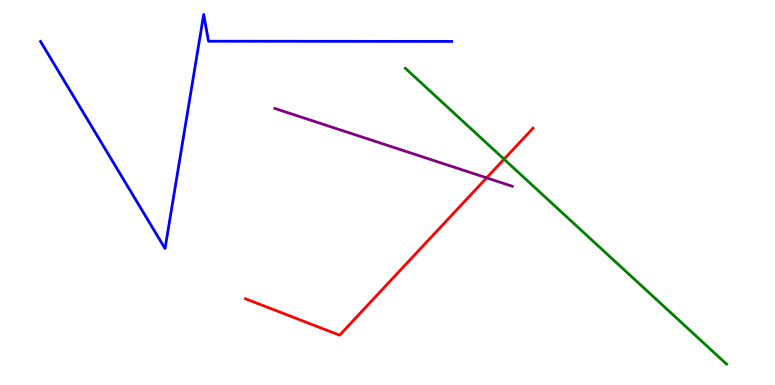[{'lines': ['blue', 'red'], 'intersections': []}, {'lines': ['green', 'red'], 'intersections': [{'x': 6.5, 'y': 5.87}]}, {'lines': ['purple', 'red'], 'intersections': [{'x': 6.28, 'y': 5.38}]}, {'lines': ['blue', 'green'], 'intersections': []}, {'lines': ['blue', 'purple'], 'intersections': []}, {'lines': ['green', 'purple'], 'intersections': []}]